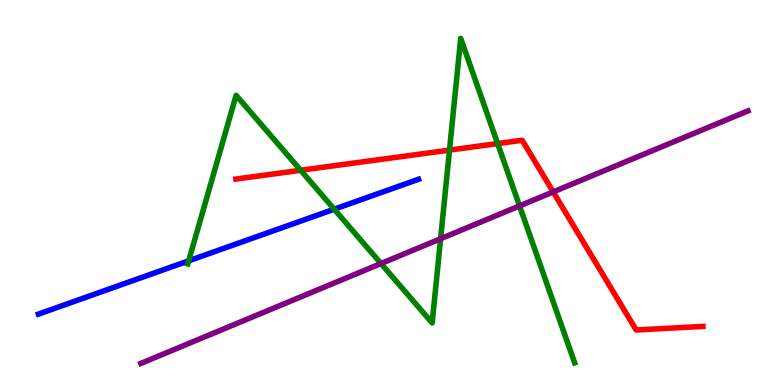[{'lines': ['blue', 'red'], 'intersections': []}, {'lines': ['green', 'red'], 'intersections': [{'x': 3.88, 'y': 5.58}, {'x': 5.8, 'y': 6.1}, {'x': 6.42, 'y': 6.27}]}, {'lines': ['purple', 'red'], 'intersections': [{'x': 7.14, 'y': 5.02}]}, {'lines': ['blue', 'green'], 'intersections': [{'x': 2.43, 'y': 3.23}, {'x': 4.31, 'y': 4.57}]}, {'lines': ['blue', 'purple'], 'intersections': []}, {'lines': ['green', 'purple'], 'intersections': [{'x': 4.92, 'y': 3.15}, {'x': 5.69, 'y': 3.8}, {'x': 6.7, 'y': 4.65}]}]